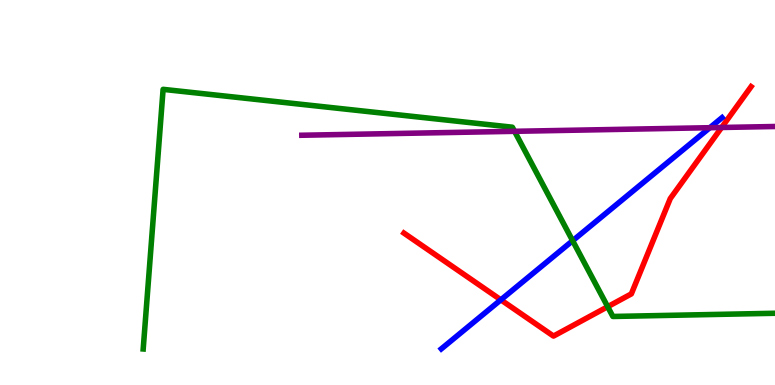[{'lines': ['blue', 'red'], 'intersections': [{'x': 6.46, 'y': 2.21}]}, {'lines': ['green', 'red'], 'intersections': [{'x': 7.84, 'y': 2.03}]}, {'lines': ['purple', 'red'], 'intersections': [{'x': 9.31, 'y': 6.69}]}, {'lines': ['blue', 'green'], 'intersections': [{'x': 7.39, 'y': 3.75}]}, {'lines': ['blue', 'purple'], 'intersections': [{'x': 9.16, 'y': 6.68}]}, {'lines': ['green', 'purple'], 'intersections': [{'x': 6.64, 'y': 6.59}]}]